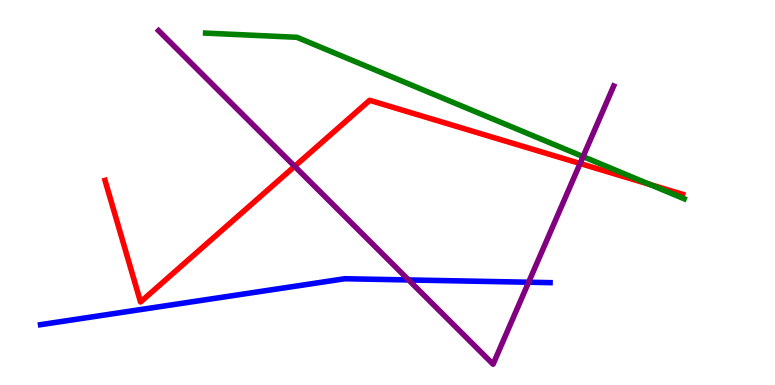[{'lines': ['blue', 'red'], 'intersections': []}, {'lines': ['green', 'red'], 'intersections': [{'x': 8.39, 'y': 5.21}]}, {'lines': ['purple', 'red'], 'intersections': [{'x': 3.8, 'y': 5.68}, {'x': 7.49, 'y': 5.75}]}, {'lines': ['blue', 'green'], 'intersections': []}, {'lines': ['blue', 'purple'], 'intersections': [{'x': 5.27, 'y': 2.73}, {'x': 6.82, 'y': 2.67}]}, {'lines': ['green', 'purple'], 'intersections': [{'x': 7.52, 'y': 5.93}]}]